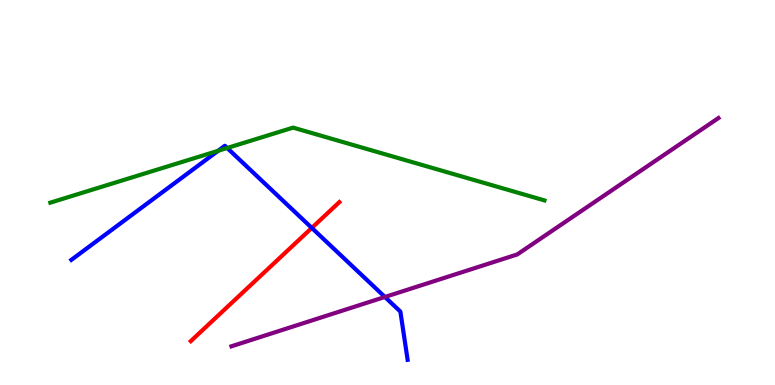[{'lines': ['blue', 'red'], 'intersections': [{'x': 4.02, 'y': 4.08}]}, {'lines': ['green', 'red'], 'intersections': []}, {'lines': ['purple', 'red'], 'intersections': []}, {'lines': ['blue', 'green'], 'intersections': [{'x': 2.81, 'y': 6.08}, {'x': 2.93, 'y': 6.16}]}, {'lines': ['blue', 'purple'], 'intersections': [{'x': 4.97, 'y': 2.29}]}, {'lines': ['green', 'purple'], 'intersections': []}]